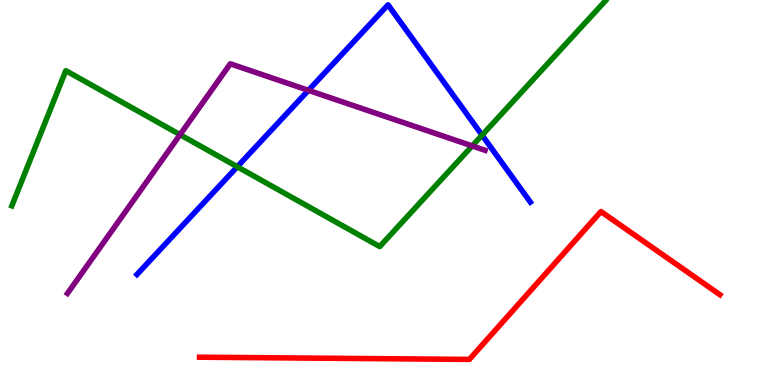[{'lines': ['blue', 'red'], 'intersections': []}, {'lines': ['green', 'red'], 'intersections': []}, {'lines': ['purple', 'red'], 'intersections': []}, {'lines': ['blue', 'green'], 'intersections': [{'x': 3.06, 'y': 5.67}, {'x': 6.22, 'y': 6.49}]}, {'lines': ['blue', 'purple'], 'intersections': [{'x': 3.98, 'y': 7.65}]}, {'lines': ['green', 'purple'], 'intersections': [{'x': 2.32, 'y': 6.5}, {'x': 6.09, 'y': 6.21}]}]